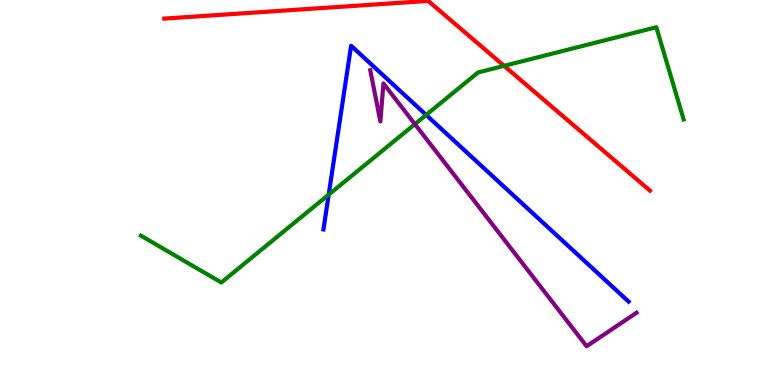[{'lines': ['blue', 'red'], 'intersections': []}, {'lines': ['green', 'red'], 'intersections': [{'x': 6.5, 'y': 8.29}]}, {'lines': ['purple', 'red'], 'intersections': []}, {'lines': ['blue', 'green'], 'intersections': [{'x': 4.24, 'y': 4.94}, {'x': 5.5, 'y': 7.01}]}, {'lines': ['blue', 'purple'], 'intersections': []}, {'lines': ['green', 'purple'], 'intersections': [{'x': 5.35, 'y': 6.78}]}]